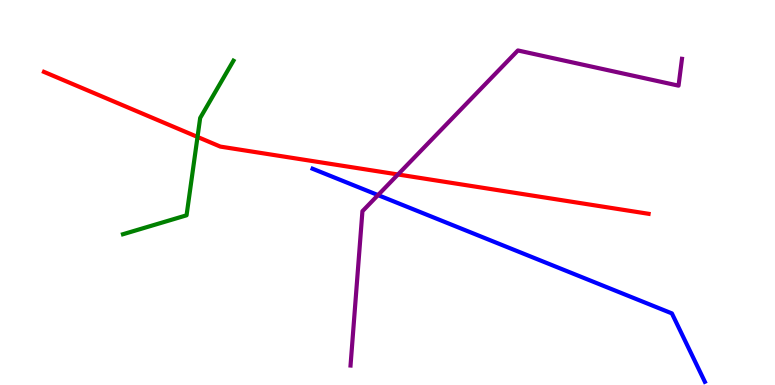[{'lines': ['blue', 'red'], 'intersections': []}, {'lines': ['green', 'red'], 'intersections': [{'x': 2.55, 'y': 6.44}]}, {'lines': ['purple', 'red'], 'intersections': [{'x': 5.14, 'y': 5.47}]}, {'lines': ['blue', 'green'], 'intersections': []}, {'lines': ['blue', 'purple'], 'intersections': [{'x': 4.88, 'y': 4.93}]}, {'lines': ['green', 'purple'], 'intersections': []}]